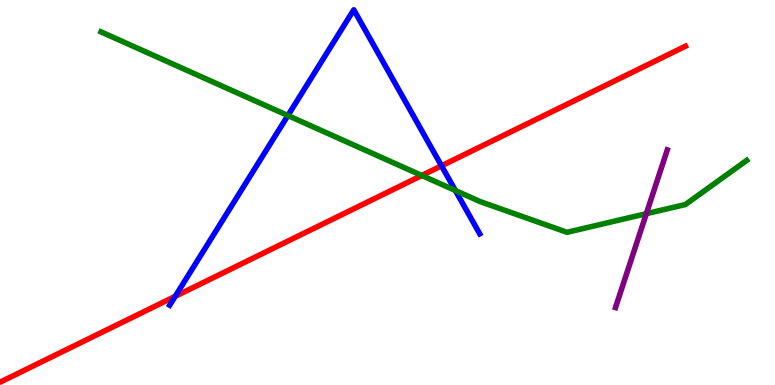[{'lines': ['blue', 'red'], 'intersections': [{'x': 2.26, 'y': 2.3}, {'x': 5.7, 'y': 5.69}]}, {'lines': ['green', 'red'], 'intersections': [{'x': 5.44, 'y': 5.44}]}, {'lines': ['purple', 'red'], 'intersections': []}, {'lines': ['blue', 'green'], 'intersections': [{'x': 3.71, 'y': 7.0}, {'x': 5.88, 'y': 5.05}]}, {'lines': ['blue', 'purple'], 'intersections': []}, {'lines': ['green', 'purple'], 'intersections': [{'x': 8.34, 'y': 4.45}]}]